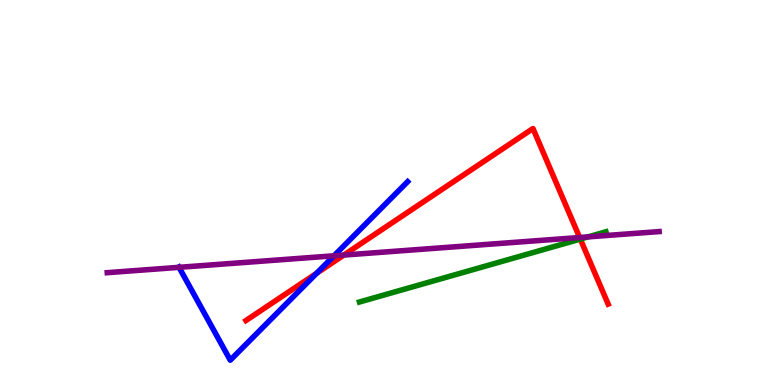[{'lines': ['blue', 'red'], 'intersections': [{'x': 4.09, 'y': 2.9}]}, {'lines': ['green', 'red'], 'intersections': [{'x': 7.49, 'y': 3.79}]}, {'lines': ['purple', 'red'], 'intersections': [{'x': 4.44, 'y': 3.37}, {'x': 7.48, 'y': 3.83}]}, {'lines': ['blue', 'green'], 'intersections': []}, {'lines': ['blue', 'purple'], 'intersections': [{'x': 2.31, 'y': 3.06}, {'x': 4.31, 'y': 3.36}]}, {'lines': ['green', 'purple'], 'intersections': [{'x': 7.59, 'y': 3.85}]}]